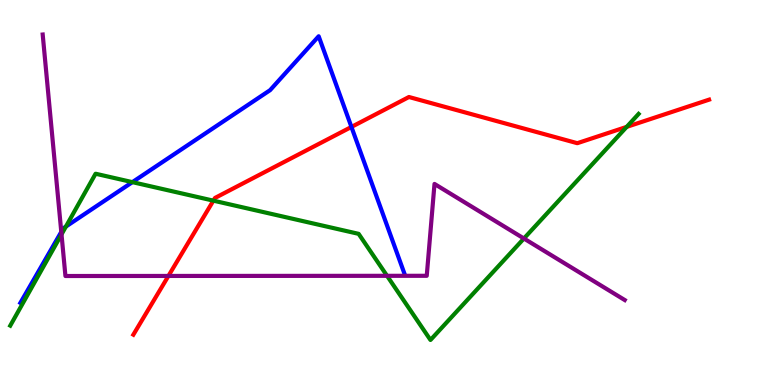[{'lines': ['blue', 'red'], 'intersections': [{'x': 4.53, 'y': 6.7}]}, {'lines': ['green', 'red'], 'intersections': [{'x': 2.75, 'y': 4.79}, {'x': 8.09, 'y': 6.7}]}, {'lines': ['purple', 'red'], 'intersections': [{'x': 2.17, 'y': 2.83}]}, {'lines': ['blue', 'green'], 'intersections': [{'x': 0.851, 'y': 4.12}, {'x': 1.71, 'y': 5.27}]}, {'lines': ['blue', 'purple'], 'intersections': [{'x': 0.791, 'y': 3.98}]}, {'lines': ['green', 'purple'], 'intersections': [{'x': 0.794, 'y': 3.91}, {'x': 4.99, 'y': 2.84}, {'x': 6.76, 'y': 3.81}]}]